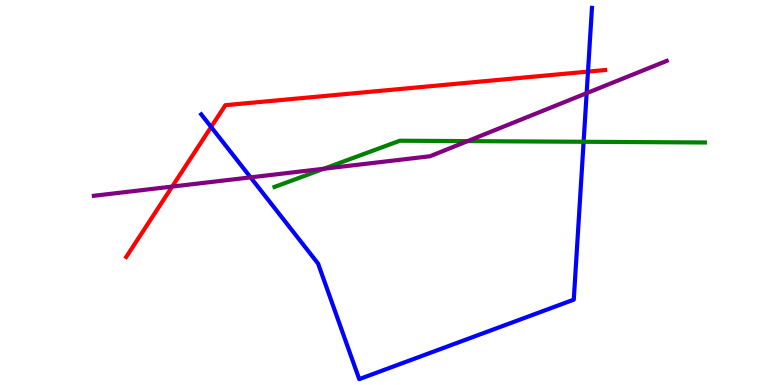[{'lines': ['blue', 'red'], 'intersections': [{'x': 2.72, 'y': 6.7}, {'x': 7.59, 'y': 8.14}]}, {'lines': ['green', 'red'], 'intersections': []}, {'lines': ['purple', 'red'], 'intersections': [{'x': 2.22, 'y': 5.15}]}, {'lines': ['blue', 'green'], 'intersections': [{'x': 7.53, 'y': 6.32}]}, {'lines': ['blue', 'purple'], 'intersections': [{'x': 3.23, 'y': 5.39}, {'x': 7.57, 'y': 7.58}]}, {'lines': ['green', 'purple'], 'intersections': [{'x': 4.18, 'y': 5.62}, {'x': 6.03, 'y': 6.33}]}]